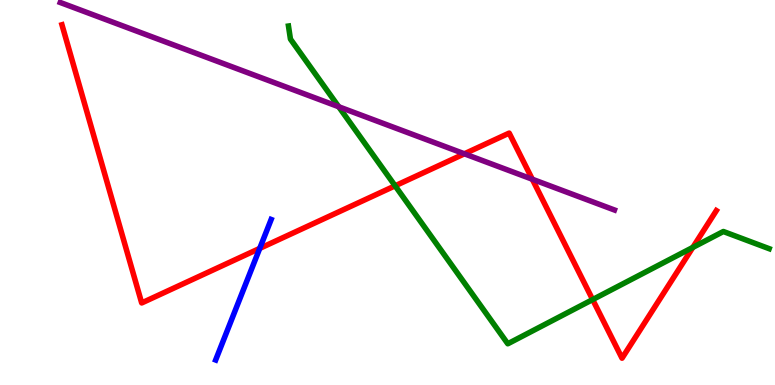[{'lines': ['blue', 'red'], 'intersections': [{'x': 3.35, 'y': 3.55}]}, {'lines': ['green', 'red'], 'intersections': [{'x': 5.1, 'y': 5.17}, {'x': 7.65, 'y': 2.22}, {'x': 8.94, 'y': 3.57}]}, {'lines': ['purple', 'red'], 'intersections': [{'x': 5.99, 'y': 6.01}, {'x': 6.87, 'y': 5.34}]}, {'lines': ['blue', 'green'], 'intersections': []}, {'lines': ['blue', 'purple'], 'intersections': []}, {'lines': ['green', 'purple'], 'intersections': [{'x': 4.37, 'y': 7.23}]}]